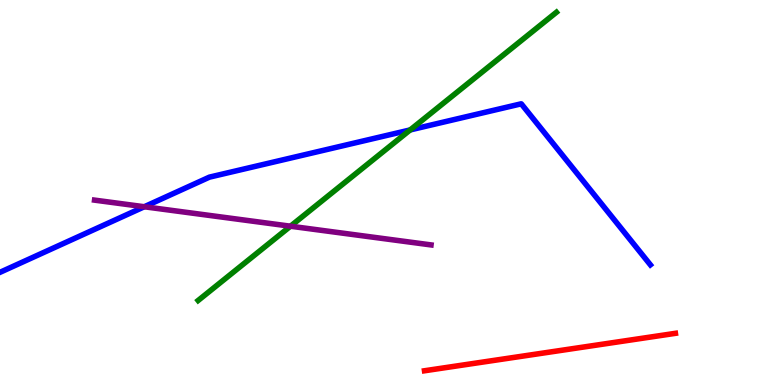[{'lines': ['blue', 'red'], 'intersections': []}, {'lines': ['green', 'red'], 'intersections': []}, {'lines': ['purple', 'red'], 'intersections': []}, {'lines': ['blue', 'green'], 'intersections': [{'x': 5.29, 'y': 6.63}]}, {'lines': ['blue', 'purple'], 'intersections': [{'x': 1.86, 'y': 4.63}]}, {'lines': ['green', 'purple'], 'intersections': [{'x': 3.75, 'y': 4.12}]}]